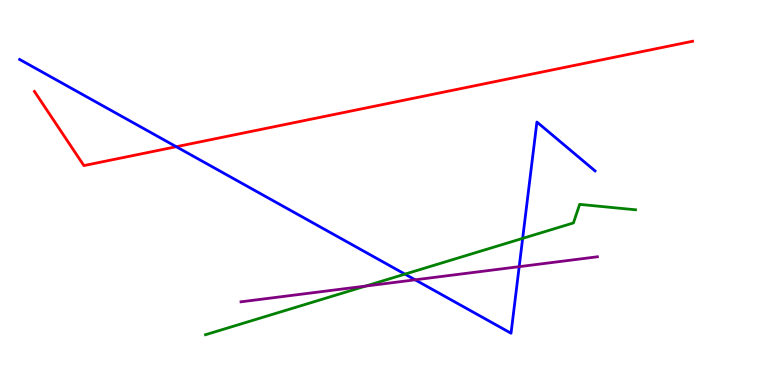[{'lines': ['blue', 'red'], 'intersections': [{'x': 2.27, 'y': 6.19}]}, {'lines': ['green', 'red'], 'intersections': []}, {'lines': ['purple', 'red'], 'intersections': []}, {'lines': ['blue', 'green'], 'intersections': [{'x': 5.23, 'y': 2.88}, {'x': 6.74, 'y': 3.81}]}, {'lines': ['blue', 'purple'], 'intersections': [{'x': 5.36, 'y': 2.73}, {'x': 6.7, 'y': 3.07}]}, {'lines': ['green', 'purple'], 'intersections': [{'x': 4.72, 'y': 2.57}]}]